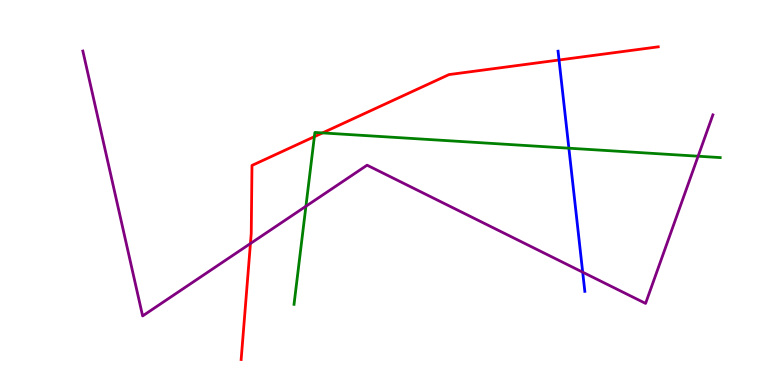[{'lines': ['blue', 'red'], 'intersections': [{'x': 7.21, 'y': 8.44}]}, {'lines': ['green', 'red'], 'intersections': [{'x': 4.06, 'y': 6.45}, {'x': 4.16, 'y': 6.55}]}, {'lines': ['purple', 'red'], 'intersections': [{'x': 3.23, 'y': 3.67}]}, {'lines': ['blue', 'green'], 'intersections': [{'x': 7.34, 'y': 6.15}]}, {'lines': ['blue', 'purple'], 'intersections': [{'x': 7.52, 'y': 2.93}]}, {'lines': ['green', 'purple'], 'intersections': [{'x': 3.95, 'y': 4.64}, {'x': 9.01, 'y': 5.94}]}]